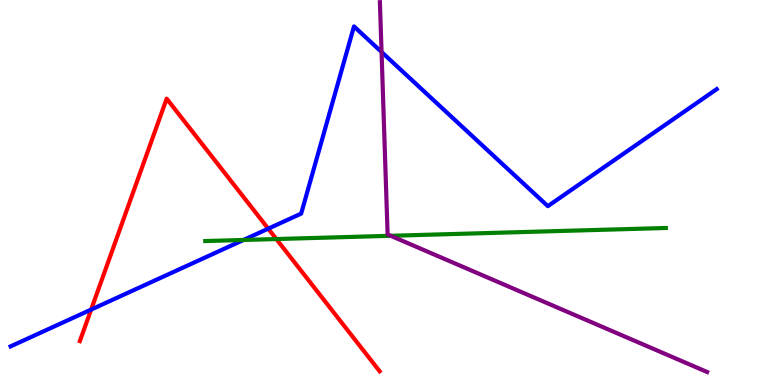[{'lines': ['blue', 'red'], 'intersections': [{'x': 1.18, 'y': 1.96}, {'x': 3.46, 'y': 4.06}]}, {'lines': ['green', 'red'], 'intersections': [{'x': 3.57, 'y': 3.79}]}, {'lines': ['purple', 'red'], 'intersections': []}, {'lines': ['blue', 'green'], 'intersections': [{'x': 3.14, 'y': 3.77}]}, {'lines': ['blue', 'purple'], 'intersections': [{'x': 4.92, 'y': 8.65}]}, {'lines': ['green', 'purple'], 'intersections': [{'x': 5.04, 'y': 3.88}]}]